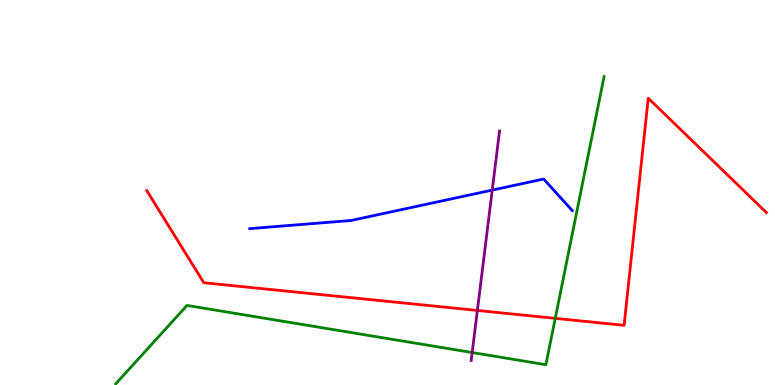[{'lines': ['blue', 'red'], 'intersections': []}, {'lines': ['green', 'red'], 'intersections': [{'x': 7.16, 'y': 1.73}]}, {'lines': ['purple', 'red'], 'intersections': [{'x': 6.16, 'y': 1.94}]}, {'lines': ['blue', 'green'], 'intersections': []}, {'lines': ['blue', 'purple'], 'intersections': [{'x': 6.35, 'y': 5.06}]}, {'lines': ['green', 'purple'], 'intersections': [{'x': 6.09, 'y': 0.843}]}]